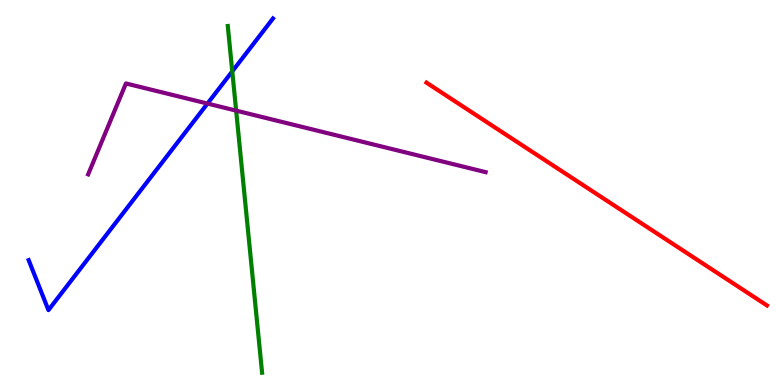[{'lines': ['blue', 'red'], 'intersections': []}, {'lines': ['green', 'red'], 'intersections': []}, {'lines': ['purple', 'red'], 'intersections': []}, {'lines': ['blue', 'green'], 'intersections': [{'x': 3.0, 'y': 8.15}]}, {'lines': ['blue', 'purple'], 'intersections': [{'x': 2.68, 'y': 7.31}]}, {'lines': ['green', 'purple'], 'intersections': [{'x': 3.05, 'y': 7.13}]}]